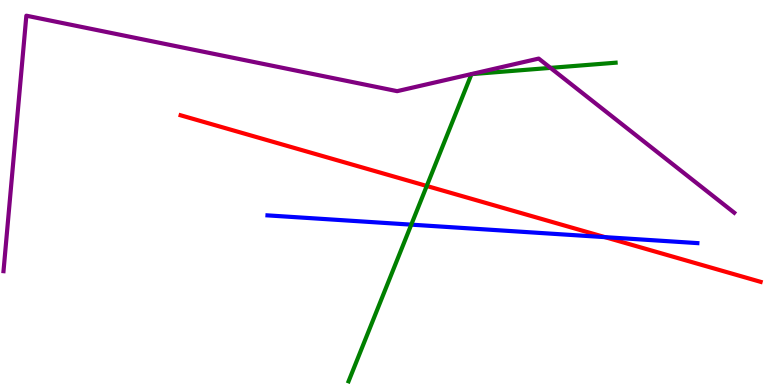[{'lines': ['blue', 'red'], 'intersections': [{'x': 7.81, 'y': 3.84}]}, {'lines': ['green', 'red'], 'intersections': [{'x': 5.51, 'y': 5.17}]}, {'lines': ['purple', 'red'], 'intersections': []}, {'lines': ['blue', 'green'], 'intersections': [{'x': 5.31, 'y': 4.17}]}, {'lines': ['blue', 'purple'], 'intersections': []}, {'lines': ['green', 'purple'], 'intersections': [{'x': 7.1, 'y': 8.24}]}]